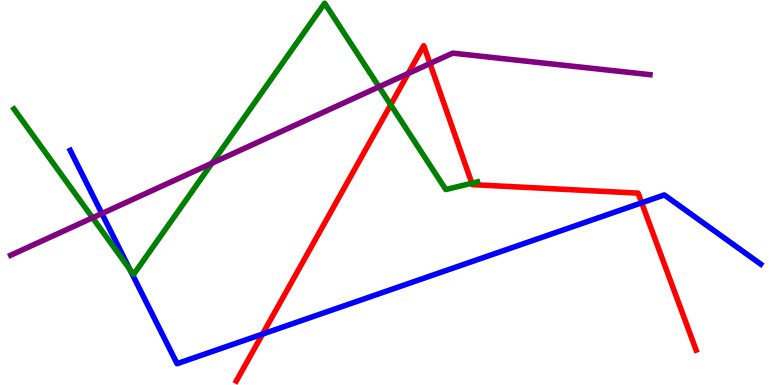[{'lines': ['blue', 'red'], 'intersections': [{'x': 3.39, 'y': 1.32}, {'x': 8.28, 'y': 4.73}]}, {'lines': ['green', 'red'], 'intersections': [{'x': 5.04, 'y': 7.28}, {'x': 6.09, 'y': 5.24}]}, {'lines': ['purple', 'red'], 'intersections': [{'x': 5.27, 'y': 8.09}, {'x': 5.55, 'y': 8.35}]}, {'lines': ['blue', 'green'], 'intersections': [{'x': 1.68, 'y': 3.0}]}, {'lines': ['blue', 'purple'], 'intersections': [{'x': 1.31, 'y': 4.45}]}, {'lines': ['green', 'purple'], 'intersections': [{'x': 1.19, 'y': 4.34}, {'x': 2.74, 'y': 5.76}, {'x': 4.89, 'y': 7.74}]}]